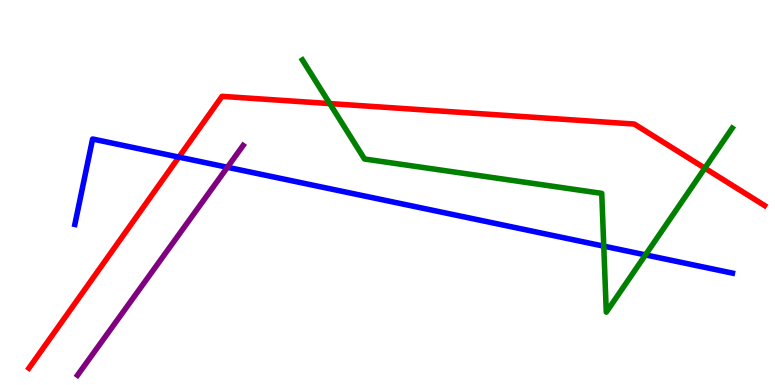[{'lines': ['blue', 'red'], 'intersections': [{'x': 2.31, 'y': 5.92}]}, {'lines': ['green', 'red'], 'intersections': [{'x': 4.25, 'y': 7.31}, {'x': 9.09, 'y': 5.63}]}, {'lines': ['purple', 'red'], 'intersections': []}, {'lines': ['blue', 'green'], 'intersections': [{'x': 7.79, 'y': 3.61}, {'x': 8.33, 'y': 3.38}]}, {'lines': ['blue', 'purple'], 'intersections': [{'x': 2.93, 'y': 5.66}]}, {'lines': ['green', 'purple'], 'intersections': []}]